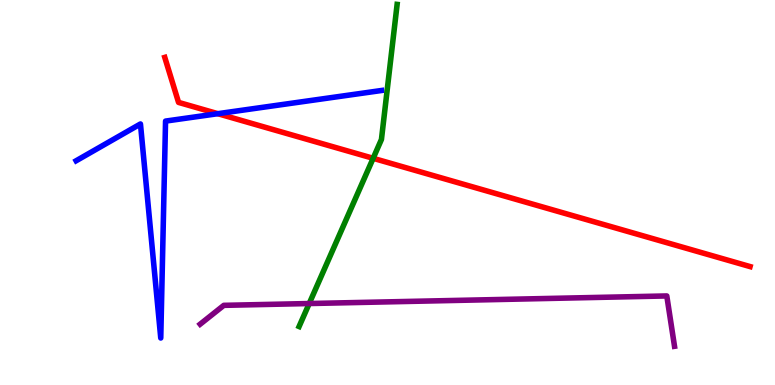[{'lines': ['blue', 'red'], 'intersections': [{'x': 2.81, 'y': 7.05}]}, {'lines': ['green', 'red'], 'intersections': [{'x': 4.81, 'y': 5.89}]}, {'lines': ['purple', 'red'], 'intersections': []}, {'lines': ['blue', 'green'], 'intersections': []}, {'lines': ['blue', 'purple'], 'intersections': []}, {'lines': ['green', 'purple'], 'intersections': [{'x': 3.99, 'y': 2.12}]}]